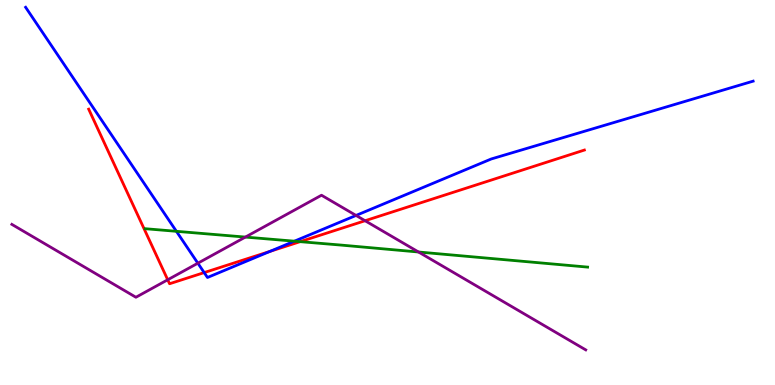[{'lines': ['blue', 'red'], 'intersections': [{'x': 2.63, 'y': 2.92}, {'x': 3.48, 'y': 3.47}]}, {'lines': ['green', 'red'], 'intersections': [{'x': 3.87, 'y': 3.72}]}, {'lines': ['purple', 'red'], 'intersections': [{'x': 2.16, 'y': 2.73}, {'x': 4.71, 'y': 4.27}]}, {'lines': ['blue', 'green'], 'intersections': [{'x': 2.28, 'y': 3.99}, {'x': 3.8, 'y': 3.74}]}, {'lines': ['blue', 'purple'], 'intersections': [{'x': 2.55, 'y': 3.16}, {'x': 4.59, 'y': 4.4}]}, {'lines': ['green', 'purple'], 'intersections': [{'x': 3.17, 'y': 3.84}, {'x': 5.4, 'y': 3.45}]}]